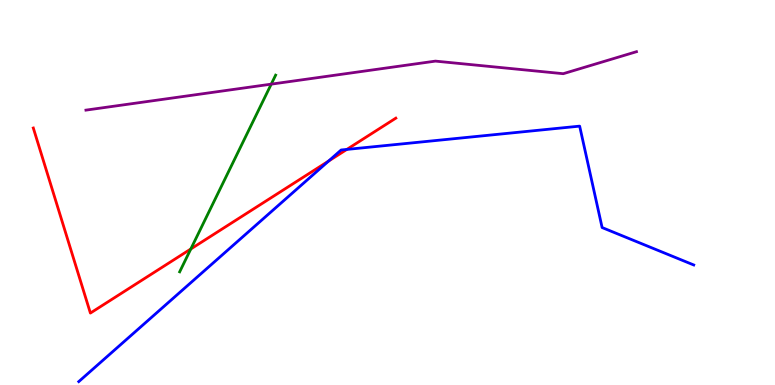[{'lines': ['blue', 'red'], 'intersections': [{'x': 4.24, 'y': 5.82}, {'x': 4.48, 'y': 6.12}]}, {'lines': ['green', 'red'], 'intersections': [{'x': 2.46, 'y': 3.53}]}, {'lines': ['purple', 'red'], 'intersections': []}, {'lines': ['blue', 'green'], 'intersections': []}, {'lines': ['blue', 'purple'], 'intersections': []}, {'lines': ['green', 'purple'], 'intersections': [{'x': 3.5, 'y': 7.81}]}]